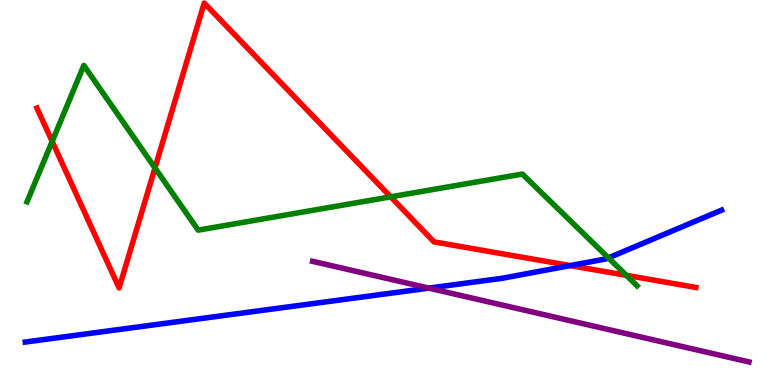[{'lines': ['blue', 'red'], 'intersections': [{'x': 7.36, 'y': 3.1}]}, {'lines': ['green', 'red'], 'intersections': [{'x': 0.673, 'y': 6.33}, {'x': 2.0, 'y': 5.64}, {'x': 5.04, 'y': 4.89}, {'x': 8.08, 'y': 2.85}]}, {'lines': ['purple', 'red'], 'intersections': []}, {'lines': ['blue', 'green'], 'intersections': [{'x': 7.85, 'y': 3.3}]}, {'lines': ['blue', 'purple'], 'intersections': [{'x': 5.53, 'y': 2.52}]}, {'lines': ['green', 'purple'], 'intersections': []}]